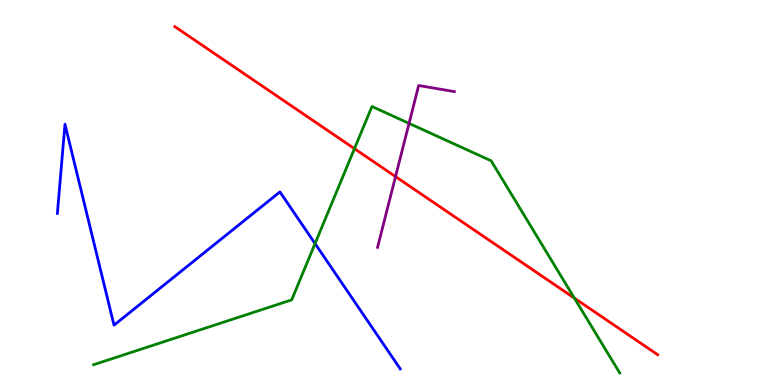[{'lines': ['blue', 'red'], 'intersections': []}, {'lines': ['green', 'red'], 'intersections': [{'x': 4.57, 'y': 6.14}, {'x': 7.41, 'y': 2.26}]}, {'lines': ['purple', 'red'], 'intersections': [{'x': 5.1, 'y': 5.41}]}, {'lines': ['blue', 'green'], 'intersections': [{'x': 4.07, 'y': 3.67}]}, {'lines': ['blue', 'purple'], 'intersections': []}, {'lines': ['green', 'purple'], 'intersections': [{'x': 5.28, 'y': 6.8}]}]